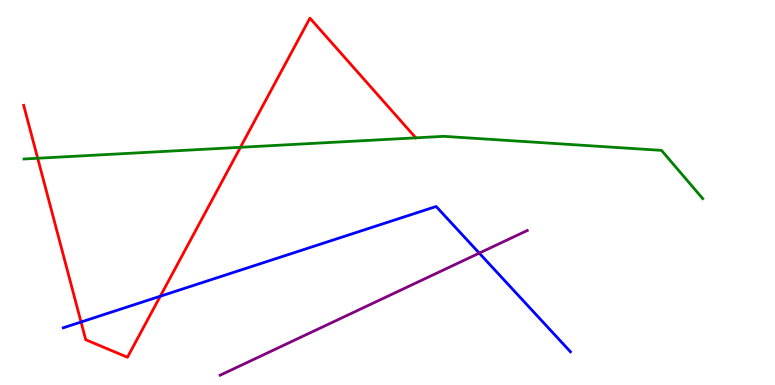[{'lines': ['blue', 'red'], 'intersections': [{'x': 1.05, 'y': 1.64}, {'x': 2.07, 'y': 2.31}]}, {'lines': ['green', 'red'], 'intersections': [{'x': 0.486, 'y': 5.89}, {'x': 3.1, 'y': 6.17}]}, {'lines': ['purple', 'red'], 'intersections': []}, {'lines': ['blue', 'green'], 'intersections': []}, {'lines': ['blue', 'purple'], 'intersections': [{'x': 6.18, 'y': 3.43}]}, {'lines': ['green', 'purple'], 'intersections': []}]